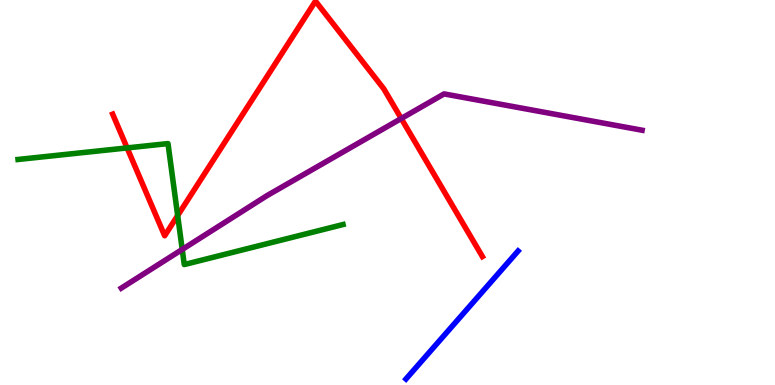[{'lines': ['blue', 'red'], 'intersections': []}, {'lines': ['green', 'red'], 'intersections': [{'x': 1.64, 'y': 6.16}, {'x': 2.29, 'y': 4.4}]}, {'lines': ['purple', 'red'], 'intersections': [{'x': 5.18, 'y': 6.92}]}, {'lines': ['blue', 'green'], 'intersections': []}, {'lines': ['blue', 'purple'], 'intersections': []}, {'lines': ['green', 'purple'], 'intersections': [{'x': 2.35, 'y': 3.52}]}]